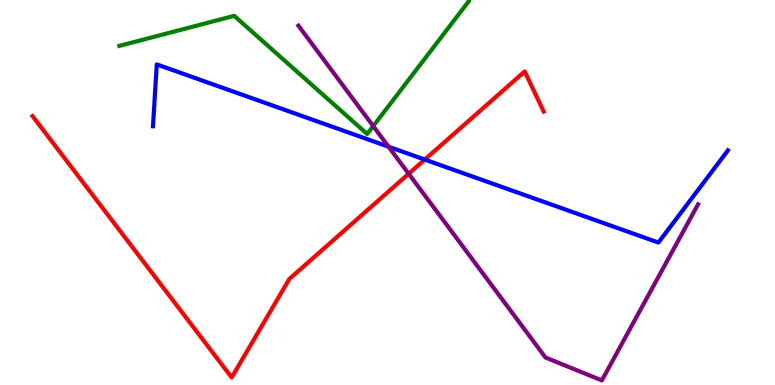[{'lines': ['blue', 'red'], 'intersections': [{'x': 5.48, 'y': 5.86}]}, {'lines': ['green', 'red'], 'intersections': []}, {'lines': ['purple', 'red'], 'intersections': [{'x': 5.27, 'y': 5.49}]}, {'lines': ['blue', 'green'], 'intersections': []}, {'lines': ['blue', 'purple'], 'intersections': [{'x': 5.01, 'y': 6.19}]}, {'lines': ['green', 'purple'], 'intersections': [{'x': 4.82, 'y': 6.72}]}]